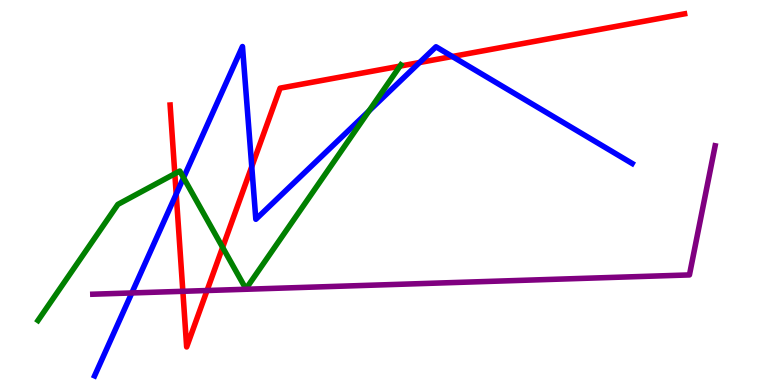[{'lines': ['blue', 'red'], 'intersections': [{'x': 2.27, 'y': 4.96}, {'x': 3.25, 'y': 5.67}, {'x': 5.41, 'y': 8.38}, {'x': 5.84, 'y': 8.53}]}, {'lines': ['green', 'red'], 'intersections': [{'x': 2.26, 'y': 5.49}, {'x': 2.87, 'y': 3.58}, {'x': 5.16, 'y': 8.28}]}, {'lines': ['purple', 'red'], 'intersections': [{'x': 2.36, 'y': 2.43}, {'x': 2.67, 'y': 2.45}]}, {'lines': ['blue', 'green'], 'intersections': [{'x': 2.37, 'y': 5.38}, {'x': 4.76, 'y': 7.12}]}, {'lines': ['blue', 'purple'], 'intersections': [{'x': 1.7, 'y': 2.39}]}, {'lines': ['green', 'purple'], 'intersections': []}]